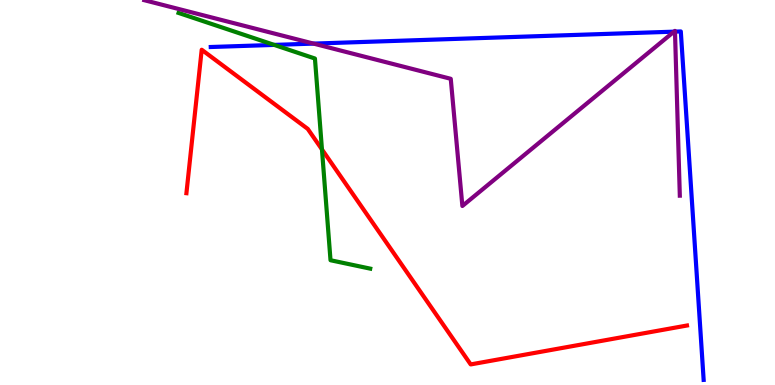[{'lines': ['blue', 'red'], 'intersections': []}, {'lines': ['green', 'red'], 'intersections': [{'x': 4.15, 'y': 6.12}]}, {'lines': ['purple', 'red'], 'intersections': []}, {'lines': ['blue', 'green'], 'intersections': [{'x': 3.54, 'y': 8.83}]}, {'lines': ['blue', 'purple'], 'intersections': [{'x': 4.05, 'y': 8.87}, {'x': 8.7, 'y': 9.18}, {'x': 8.71, 'y': 9.18}]}, {'lines': ['green', 'purple'], 'intersections': []}]